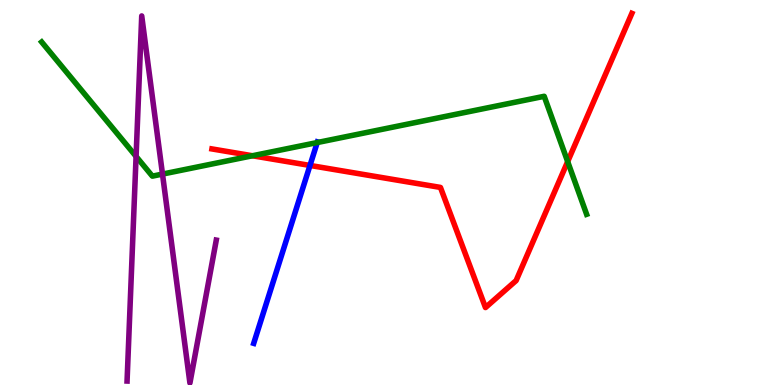[{'lines': ['blue', 'red'], 'intersections': [{'x': 4.0, 'y': 5.7}]}, {'lines': ['green', 'red'], 'intersections': [{'x': 3.26, 'y': 5.95}, {'x': 7.32, 'y': 5.8}]}, {'lines': ['purple', 'red'], 'intersections': []}, {'lines': ['blue', 'green'], 'intersections': [{'x': 4.09, 'y': 6.3}]}, {'lines': ['blue', 'purple'], 'intersections': []}, {'lines': ['green', 'purple'], 'intersections': [{'x': 1.76, 'y': 5.94}, {'x': 2.1, 'y': 5.48}]}]